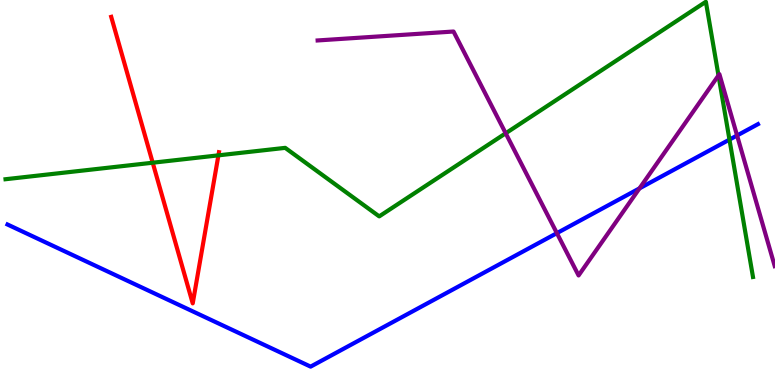[{'lines': ['blue', 'red'], 'intersections': []}, {'lines': ['green', 'red'], 'intersections': [{'x': 1.97, 'y': 5.77}, {'x': 2.82, 'y': 5.96}]}, {'lines': ['purple', 'red'], 'intersections': []}, {'lines': ['blue', 'green'], 'intersections': [{'x': 9.41, 'y': 6.37}]}, {'lines': ['blue', 'purple'], 'intersections': [{'x': 7.19, 'y': 3.94}, {'x': 8.25, 'y': 5.11}, {'x': 9.51, 'y': 6.48}]}, {'lines': ['green', 'purple'], 'intersections': [{'x': 6.53, 'y': 6.54}, {'x': 9.27, 'y': 8.04}]}]